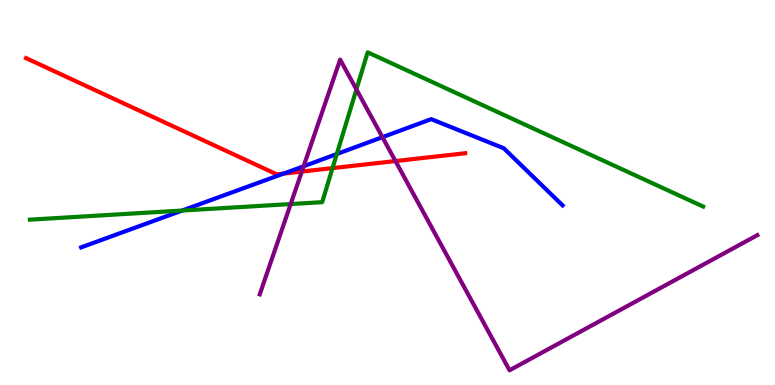[{'lines': ['blue', 'red'], 'intersections': [{'x': 3.66, 'y': 5.49}]}, {'lines': ['green', 'red'], 'intersections': [{'x': 4.29, 'y': 5.63}]}, {'lines': ['purple', 'red'], 'intersections': [{'x': 3.89, 'y': 5.54}, {'x': 5.1, 'y': 5.82}]}, {'lines': ['blue', 'green'], 'intersections': [{'x': 2.35, 'y': 4.53}, {'x': 4.35, 'y': 6.0}]}, {'lines': ['blue', 'purple'], 'intersections': [{'x': 3.92, 'y': 5.68}, {'x': 4.93, 'y': 6.44}]}, {'lines': ['green', 'purple'], 'intersections': [{'x': 3.75, 'y': 4.7}, {'x': 4.6, 'y': 7.68}]}]